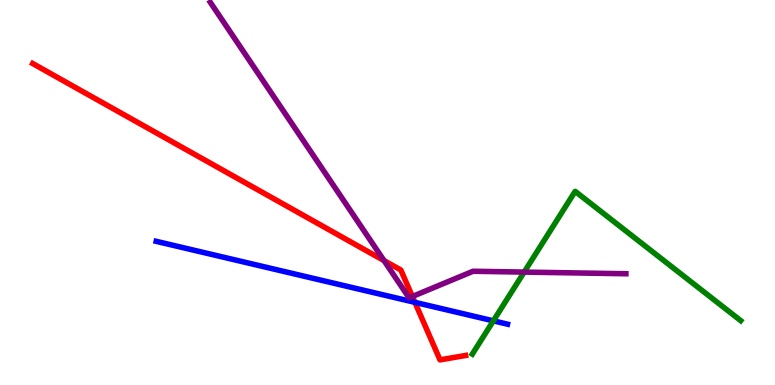[{'lines': ['blue', 'red'], 'intersections': [{'x': 5.35, 'y': 2.15}]}, {'lines': ['green', 'red'], 'intersections': []}, {'lines': ['purple', 'red'], 'intersections': [{'x': 4.96, 'y': 3.23}, {'x': 5.32, 'y': 2.3}]}, {'lines': ['blue', 'green'], 'intersections': [{'x': 6.37, 'y': 1.67}]}, {'lines': ['blue', 'purple'], 'intersections': []}, {'lines': ['green', 'purple'], 'intersections': [{'x': 6.76, 'y': 2.93}]}]